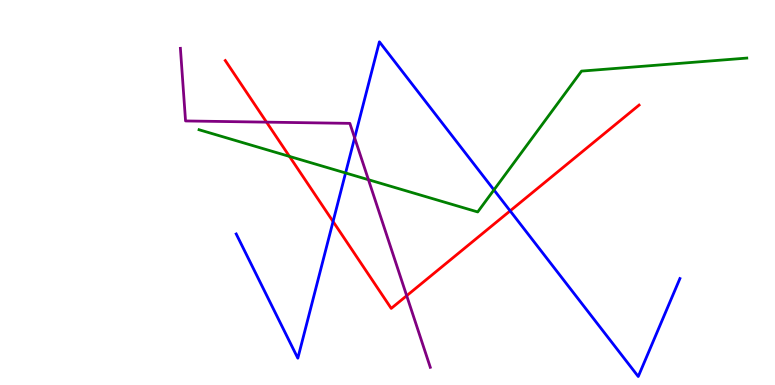[{'lines': ['blue', 'red'], 'intersections': [{'x': 4.3, 'y': 4.25}, {'x': 6.58, 'y': 4.52}]}, {'lines': ['green', 'red'], 'intersections': [{'x': 3.74, 'y': 5.94}]}, {'lines': ['purple', 'red'], 'intersections': [{'x': 3.44, 'y': 6.83}, {'x': 5.25, 'y': 2.32}]}, {'lines': ['blue', 'green'], 'intersections': [{'x': 4.46, 'y': 5.51}, {'x': 6.37, 'y': 5.07}]}, {'lines': ['blue', 'purple'], 'intersections': [{'x': 4.58, 'y': 6.42}]}, {'lines': ['green', 'purple'], 'intersections': [{'x': 4.75, 'y': 5.33}]}]